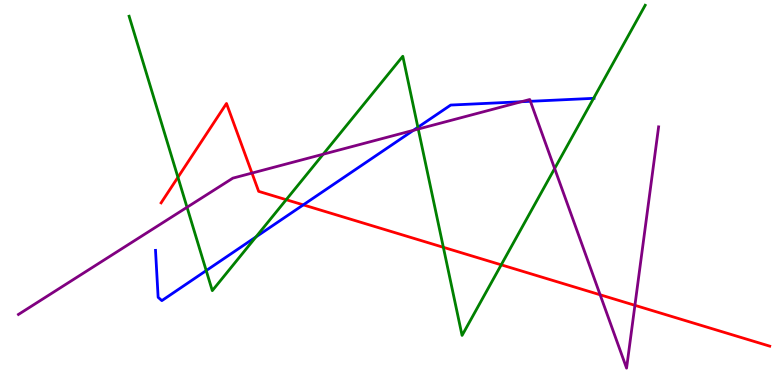[{'lines': ['blue', 'red'], 'intersections': [{'x': 3.91, 'y': 4.68}]}, {'lines': ['green', 'red'], 'intersections': [{'x': 2.3, 'y': 5.4}, {'x': 3.69, 'y': 4.81}, {'x': 5.72, 'y': 3.58}, {'x': 6.47, 'y': 3.12}]}, {'lines': ['purple', 'red'], 'intersections': [{'x': 3.25, 'y': 5.5}, {'x': 7.74, 'y': 2.34}, {'x': 8.19, 'y': 2.07}]}, {'lines': ['blue', 'green'], 'intersections': [{'x': 2.66, 'y': 2.97}, {'x': 3.3, 'y': 3.85}, {'x': 5.39, 'y': 6.69}, {'x': 7.66, 'y': 7.45}]}, {'lines': ['blue', 'purple'], 'intersections': [{'x': 5.33, 'y': 6.62}, {'x': 6.73, 'y': 7.36}, {'x': 6.84, 'y': 7.37}]}, {'lines': ['green', 'purple'], 'intersections': [{'x': 2.41, 'y': 4.62}, {'x': 4.17, 'y': 5.99}, {'x': 5.4, 'y': 6.65}, {'x': 7.16, 'y': 5.62}]}]